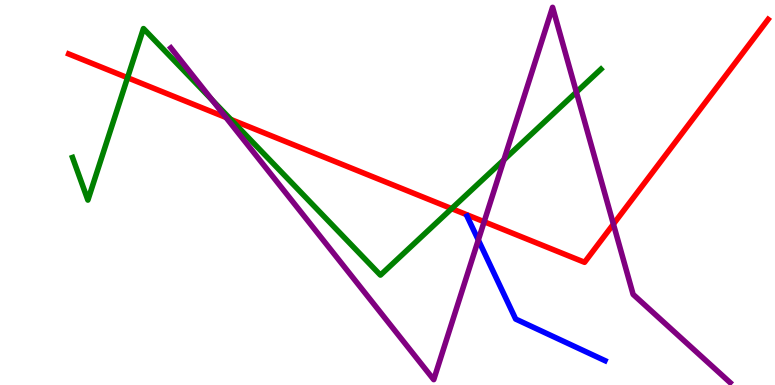[{'lines': ['blue', 'red'], 'intersections': []}, {'lines': ['green', 'red'], 'intersections': [{'x': 1.65, 'y': 7.98}, {'x': 2.98, 'y': 6.9}, {'x': 5.83, 'y': 4.58}]}, {'lines': ['purple', 'red'], 'intersections': [{'x': 2.92, 'y': 6.95}, {'x': 6.25, 'y': 4.24}, {'x': 7.91, 'y': 4.18}]}, {'lines': ['blue', 'green'], 'intersections': []}, {'lines': ['blue', 'purple'], 'intersections': [{'x': 6.17, 'y': 3.77}]}, {'lines': ['green', 'purple'], 'intersections': [{'x': 2.74, 'y': 7.4}, {'x': 6.5, 'y': 5.85}, {'x': 7.44, 'y': 7.61}]}]